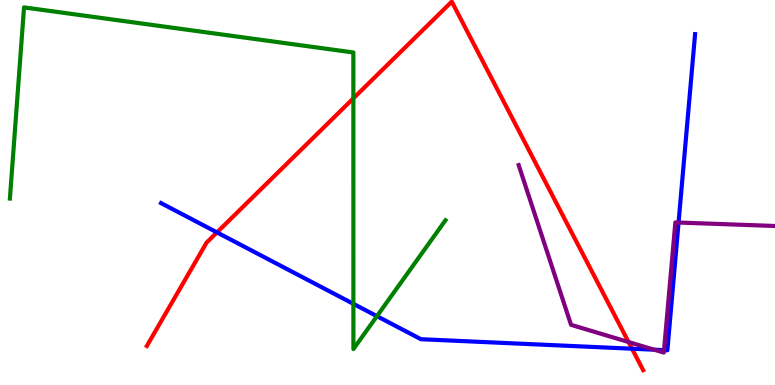[{'lines': ['blue', 'red'], 'intersections': [{'x': 2.8, 'y': 3.96}, {'x': 8.16, 'y': 0.943}]}, {'lines': ['green', 'red'], 'intersections': [{'x': 4.56, 'y': 7.45}]}, {'lines': ['purple', 'red'], 'intersections': [{'x': 8.11, 'y': 1.12}]}, {'lines': ['blue', 'green'], 'intersections': [{'x': 4.56, 'y': 2.11}, {'x': 4.86, 'y': 1.79}]}, {'lines': ['blue', 'purple'], 'intersections': [{'x': 8.44, 'y': 0.917}, {'x': 8.57, 'y': 0.905}, {'x': 8.76, 'y': 4.22}]}, {'lines': ['green', 'purple'], 'intersections': []}]